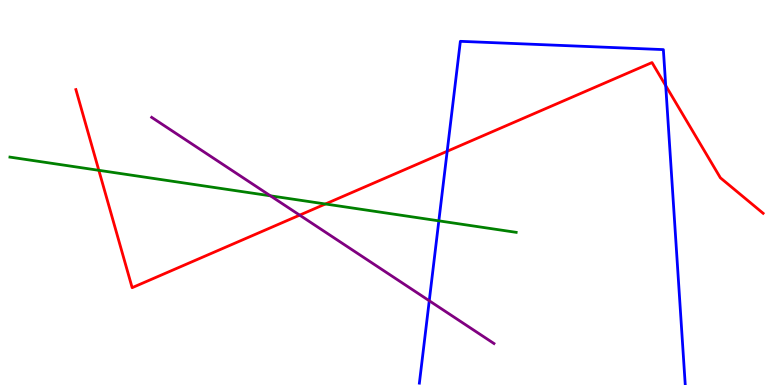[{'lines': ['blue', 'red'], 'intersections': [{'x': 5.77, 'y': 6.07}, {'x': 8.59, 'y': 7.77}]}, {'lines': ['green', 'red'], 'intersections': [{'x': 1.28, 'y': 5.58}, {'x': 4.2, 'y': 4.7}]}, {'lines': ['purple', 'red'], 'intersections': [{'x': 3.87, 'y': 4.41}]}, {'lines': ['blue', 'green'], 'intersections': [{'x': 5.66, 'y': 4.26}]}, {'lines': ['blue', 'purple'], 'intersections': [{'x': 5.54, 'y': 2.19}]}, {'lines': ['green', 'purple'], 'intersections': [{'x': 3.49, 'y': 4.91}]}]